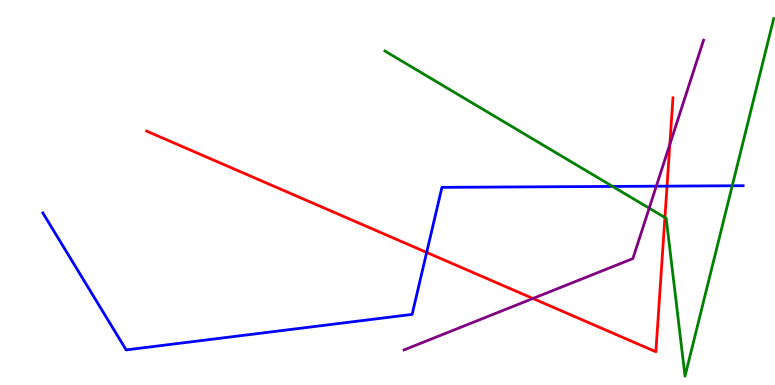[{'lines': ['blue', 'red'], 'intersections': [{'x': 5.51, 'y': 3.44}, {'x': 8.61, 'y': 5.17}]}, {'lines': ['green', 'red'], 'intersections': [{'x': 8.58, 'y': 4.35}]}, {'lines': ['purple', 'red'], 'intersections': [{'x': 6.88, 'y': 2.25}, {'x': 8.64, 'y': 6.25}]}, {'lines': ['blue', 'green'], 'intersections': [{'x': 7.9, 'y': 5.16}, {'x': 9.45, 'y': 5.17}]}, {'lines': ['blue', 'purple'], 'intersections': [{'x': 8.47, 'y': 5.16}]}, {'lines': ['green', 'purple'], 'intersections': [{'x': 8.38, 'y': 4.59}]}]